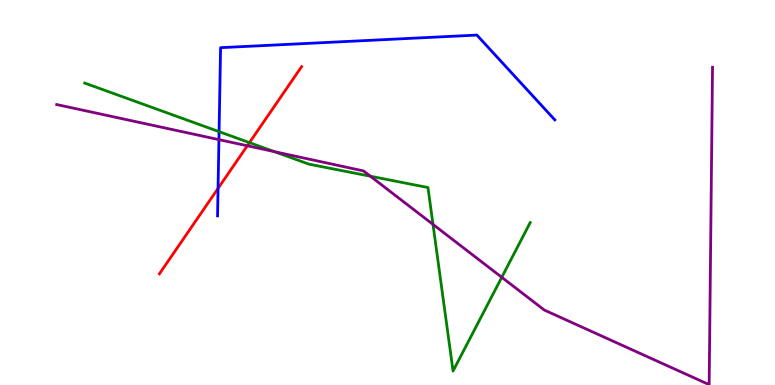[{'lines': ['blue', 'red'], 'intersections': [{'x': 2.81, 'y': 5.11}]}, {'lines': ['green', 'red'], 'intersections': [{'x': 3.22, 'y': 6.3}]}, {'lines': ['purple', 'red'], 'intersections': [{'x': 3.19, 'y': 6.21}]}, {'lines': ['blue', 'green'], 'intersections': [{'x': 2.83, 'y': 6.58}]}, {'lines': ['blue', 'purple'], 'intersections': [{'x': 2.82, 'y': 6.37}]}, {'lines': ['green', 'purple'], 'intersections': [{'x': 3.54, 'y': 6.06}, {'x': 4.78, 'y': 5.42}, {'x': 5.59, 'y': 4.17}, {'x': 6.47, 'y': 2.8}]}]